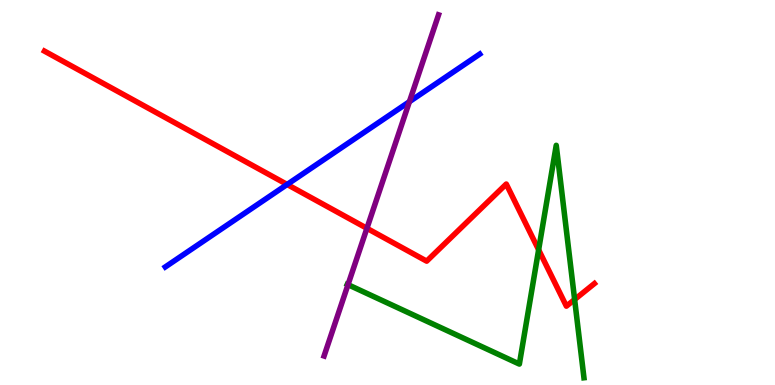[{'lines': ['blue', 'red'], 'intersections': [{'x': 3.7, 'y': 5.21}]}, {'lines': ['green', 'red'], 'intersections': [{'x': 6.95, 'y': 3.51}, {'x': 7.41, 'y': 2.22}]}, {'lines': ['purple', 'red'], 'intersections': [{'x': 4.73, 'y': 4.07}]}, {'lines': ['blue', 'green'], 'intersections': []}, {'lines': ['blue', 'purple'], 'intersections': [{'x': 5.28, 'y': 7.36}]}, {'lines': ['green', 'purple'], 'intersections': [{'x': 4.49, 'y': 2.61}]}]